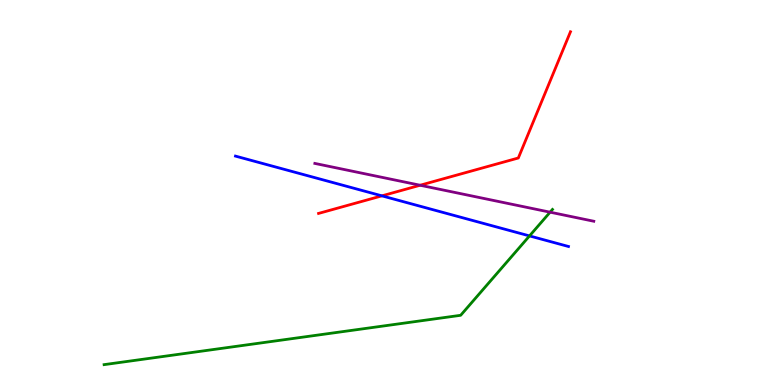[{'lines': ['blue', 'red'], 'intersections': [{'x': 4.93, 'y': 4.91}]}, {'lines': ['green', 'red'], 'intersections': []}, {'lines': ['purple', 'red'], 'intersections': [{'x': 5.42, 'y': 5.19}]}, {'lines': ['blue', 'green'], 'intersections': [{'x': 6.83, 'y': 3.87}]}, {'lines': ['blue', 'purple'], 'intersections': []}, {'lines': ['green', 'purple'], 'intersections': [{'x': 7.1, 'y': 4.49}]}]